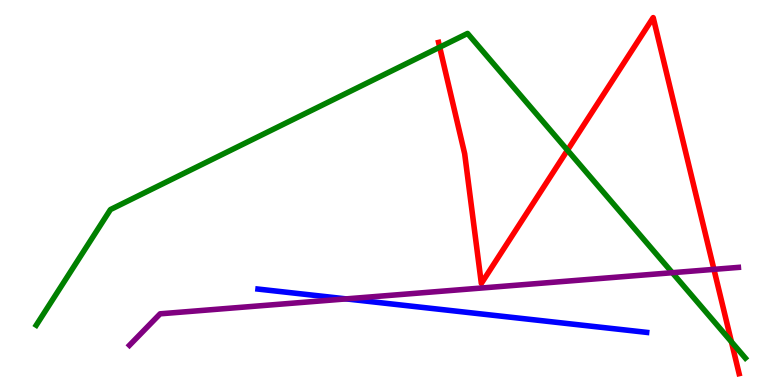[{'lines': ['blue', 'red'], 'intersections': []}, {'lines': ['green', 'red'], 'intersections': [{'x': 5.67, 'y': 8.77}, {'x': 7.32, 'y': 6.1}, {'x': 9.44, 'y': 1.12}]}, {'lines': ['purple', 'red'], 'intersections': [{'x': 9.21, 'y': 3.0}]}, {'lines': ['blue', 'green'], 'intersections': []}, {'lines': ['blue', 'purple'], 'intersections': [{'x': 4.47, 'y': 2.24}]}, {'lines': ['green', 'purple'], 'intersections': [{'x': 8.67, 'y': 2.92}]}]